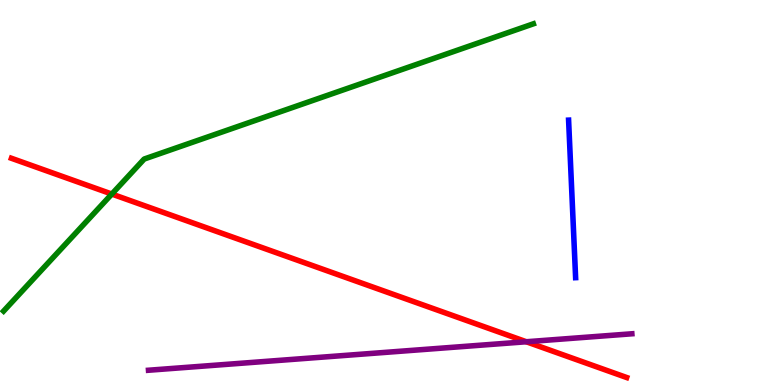[{'lines': ['blue', 'red'], 'intersections': []}, {'lines': ['green', 'red'], 'intersections': [{'x': 1.44, 'y': 4.96}]}, {'lines': ['purple', 'red'], 'intersections': [{'x': 6.79, 'y': 1.12}]}, {'lines': ['blue', 'green'], 'intersections': []}, {'lines': ['blue', 'purple'], 'intersections': []}, {'lines': ['green', 'purple'], 'intersections': []}]